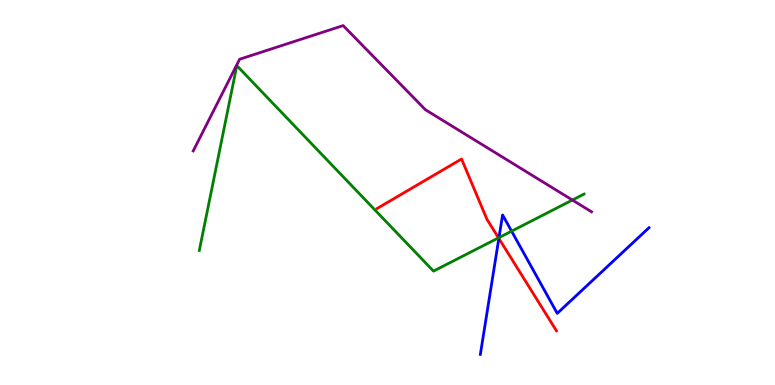[{'lines': ['blue', 'red'], 'intersections': [{'x': 6.44, 'y': 3.81}]}, {'lines': ['green', 'red'], 'intersections': [{'x': 6.43, 'y': 3.82}]}, {'lines': ['purple', 'red'], 'intersections': []}, {'lines': ['blue', 'green'], 'intersections': [{'x': 6.44, 'y': 3.83}, {'x': 6.6, 'y': 4.0}]}, {'lines': ['blue', 'purple'], 'intersections': []}, {'lines': ['green', 'purple'], 'intersections': [{'x': 7.39, 'y': 4.8}]}]